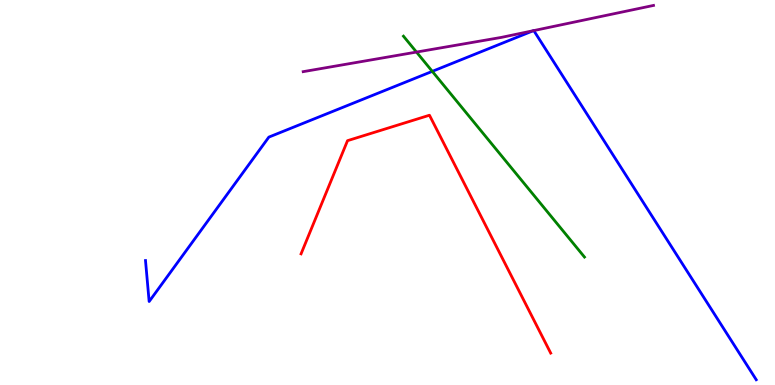[{'lines': ['blue', 'red'], 'intersections': []}, {'lines': ['green', 'red'], 'intersections': []}, {'lines': ['purple', 'red'], 'intersections': []}, {'lines': ['blue', 'green'], 'intersections': [{'x': 5.58, 'y': 8.15}]}, {'lines': ['blue', 'purple'], 'intersections': [{'x': 6.88, 'y': 9.2}, {'x': 6.89, 'y': 9.21}]}, {'lines': ['green', 'purple'], 'intersections': [{'x': 5.37, 'y': 8.65}]}]